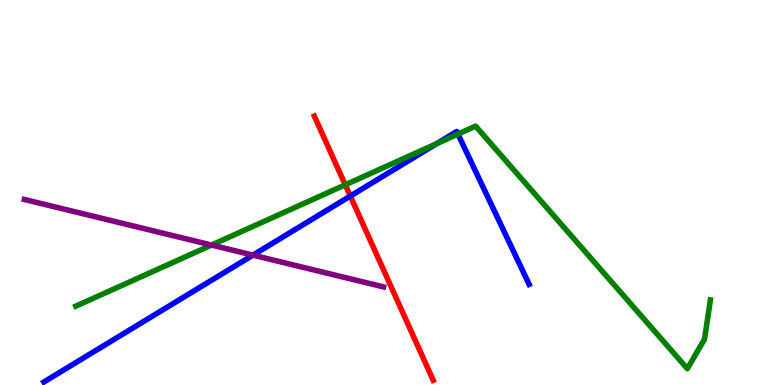[{'lines': ['blue', 'red'], 'intersections': [{'x': 4.52, 'y': 4.91}]}, {'lines': ['green', 'red'], 'intersections': [{'x': 4.45, 'y': 5.2}]}, {'lines': ['purple', 'red'], 'intersections': []}, {'lines': ['blue', 'green'], 'intersections': [{'x': 5.63, 'y': 6.27}, {'x': 5.91, 'y': 6.52}]}, {'lines': ['blue', 'purple'], 'intersections': [{'x': 3.26, 'y': 3.37}]}, {'lines': ['green', 'purple'], 'intersections': [{'x': 2.73, 'y': 3.64}]}]